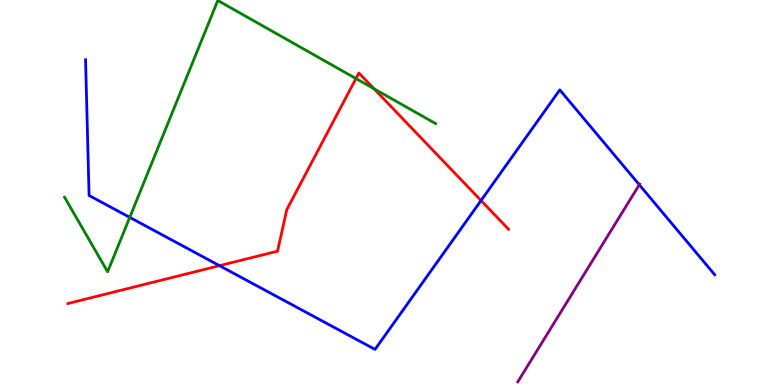[{'lines': ['blue', 'red'], 'intersections': [{'x': 2.83, 'y': 3.1}, {'x': 6.21, 'y': 4.79}]}, {'lines': ['green', 'red'], 'intersections': [{'x': 4.59, 'y': 7.96}, {'x': 4.83, 'y': 7.69}]}, {'lines': ['purple', 'red'], 'intersections': []}, {'lines': ['blue', 'green'], 'intersections': [{'x': 1.67, 'y': 4.35}]}, {'lines': ['blue', 'purple'], 'intersections': [{'x': 8.25, 'y': 5.2}]}, {'lines': ['green', 'purple'], 'intersections': []}]